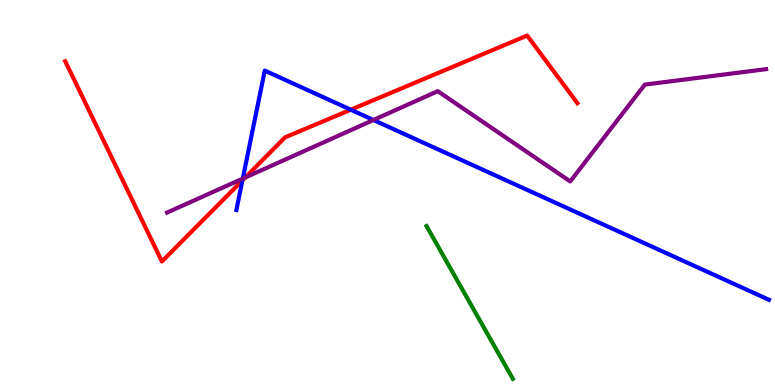[{'lines': ['blue', 'red'], 'intersections': [{'x': 3.13, 'y': 5.32}, {'x': 4.53, 'y': 7.15}]}, {'lines': ['green', 'red'], 'intersections': []}, {'lines': ['purple', 'red'], 'intersections': [{'x': 3.16, 'y': 5.39}]}, {'lines': ['blue', 'green'], 'intersections': []}, {'lines': ['blue', 'purple'], 'intersections': [{'x': 3.13, 'y': 5.36}, {'x': 4.82, 'y': 6.88}]}, {'lines': ['green', 'purple'], 'intersections': []}]